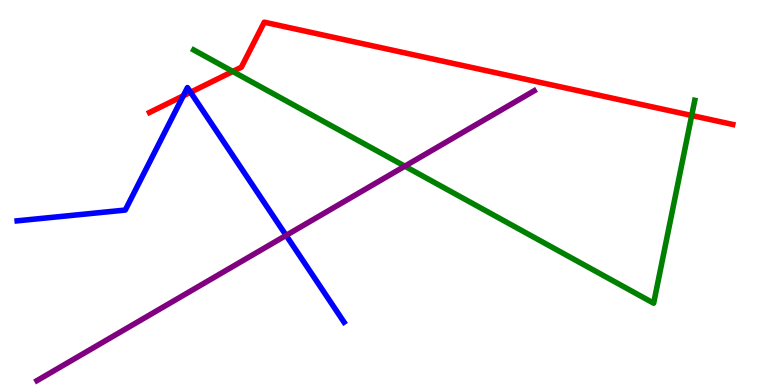[{'lines': ['blue', 'red'], 'intersections': [{'x': 2.36, 'y': 7.51}, {'x': 2.46, 'y': 7.6}]}, {'lines': ['green', 'red'], 'intersections': [{'x': 3.0, 'y': 8.14}, {'x': 8.93, 'y': 7.0}]}, {'lines': ['purple', 'red'], 'intersections': []}, {'lines': ['blue', 'green'], 'intersections': []}, {'lines': ['blue', 'purple'], 'intersections': [{'x': 3.69, 'y': 3.89}]}, {'lines': ['green', 'purple'], 'intersections': [{'x': 5.22, 'y': 5.68}]}]